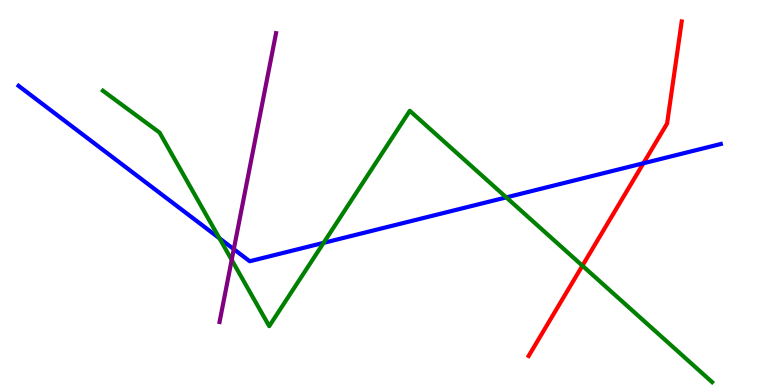[{'lines': ['blue', 'red'], 'intersections': [{'x': 8.3, 'y': 5.76}]}, {'lines': ['green', 'red'], 'intersections': [{'x': 7.51, 'y': 3.1}]}, {'lines': ['purple', 'red'], 'intersections': []}, {'lines': ['blue', 'green'], 'intersections': [{'x': 2.83, 'y': 3.81}, {'x': 4.18, 'y': 3.69}, {'x': 6.53, 'y': 4.87}]}, {'lines': ['blue', 'purple'], 'intersections': [{'x': 3.02, 'y': 3.53}]}, {'lines': ['green', 'purple'], 'intersections': [{'x': 2.99, 'y': 3.25}]}]